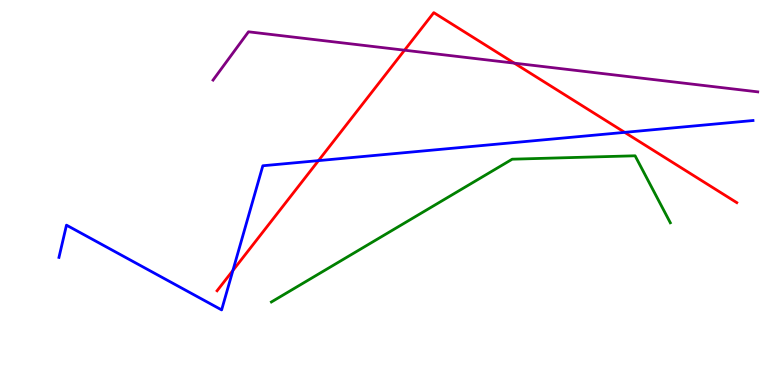[{'lines': ['blue', 'red'], 'intersections': [{'x': 3.01, 'y': 2.97}, {'x': 4.11, 'y': 5.83}, {'x': 8.06, 'y': 6.56}]}, {'lines': ['green', 'red'], 'intersections': []}, {'lines': ['purple', 'red'], 'intersections': [{'x': 5.22, 'y': 8.7}, {'x': 6.64, 'y': 8.36}]}, {'lines': ['blue', 'green'], 'intersections': []}, {'lines': ['blue', 'purple'], 'intersections': []}, {'lines': ['green', 'purple'], 'intersections': []}]